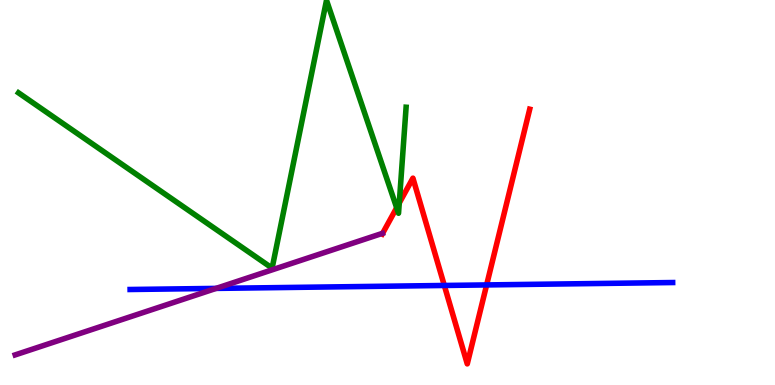[{'lines': ['blue', 'red'], 'intersections': [{'x': 5.73, 'y': 2.59}, {'x': 6.28, 'y': 2.6}]}, {'lines': ['green', 'red'], 'intersections': [{'x': 5.12, 'y': 4.6}, {'x': 5.15, 'y': 4.73}]}, {'lines': ['purple', 'red'], 'intersections': []}, {'lines': ['blue', 'green'], 'intersections': []}, {'lines': ['blue', 'purple'], 'intersections': [{'x': 2.79, 'y': 2.51}]}, {'lines': ['green', 'purple'], 'intersections': []}]